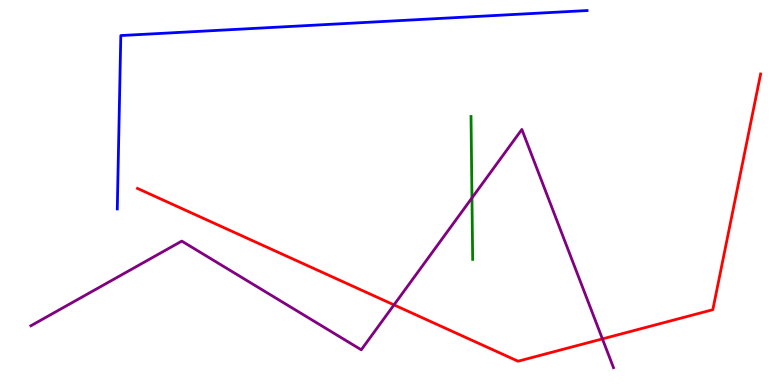[{'lines': ['blue', 'red'], 'intersections': []}, {'lines': ['green', 'red'], 'intersections': []}, {'lines': ['purple', 'red'], 'intersections': [{'x': 5.08, 'y': 2.08}, {'x': 7.77, 'y': 1.2}]}, {'lines': ['blue', 'green'], 'intersections': []}, {'lines': ['blue', 'purple'], 'intersections': []}, {'lines': ['green', 'purple'], 'intersections': [{'x': 6.09, 'y': 4.86}]}]